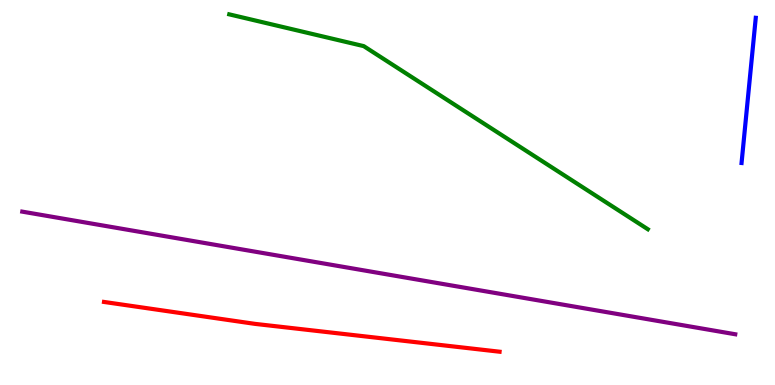[{'lines': ['blue', 'red'], 'intersections': []}, {'lines': ['green', 'red'], 'intersections': []}, {'lines': ['purple', 'red'], 'intersections': []}, {'lines': ['blue', 'green'], 'intersections': []}, {'lines': ['blue', 'purple'], 'intersections': []}, {'lines': ['green', 'purple'], 'intersections': []}]